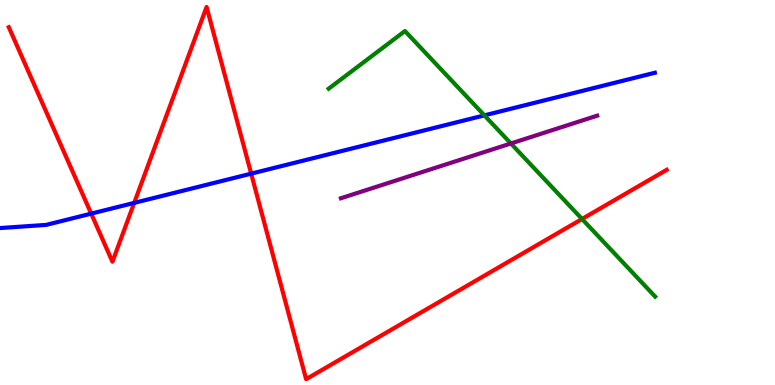[{'lines': ['blue', 'red'], 'intersections': [{'x': 1.18, 'y': 4.45}, {'x': 1.73, 'y': 4.73}, {'x': 3.24, 'y': 5.49}]}, {'lines': ['green', 'red'], 'intersections': [{'x': 7.51, 'y': 4.31}]}, {'lines': ['purple', 'red'], 'intersections': []}, {'lines': ['blue', 'green'], 'intersections': [{'x': 6.25, 'y': 7.0}]}, {'lines': ['blue', 'purple'], 'intersections': []}, {'lines': ['green', 'purple'], 'intersections': [{'x': 6.59, 'y': 6.27}]}]